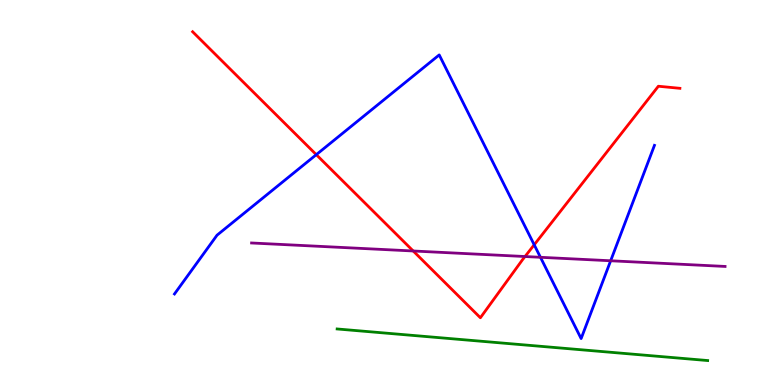[{'lines': ['blue', 'red'], 'intersections': [{'x': 4.08, 'y': 5.98}, {'x': 6.89, 'y': 3.64}]}, {'lines': ['green', 'red'], 'intersections': []}, {'lines': ['purple', 'red'], 'intersections': [{'x': 5.33, 'y': 3.48}, {'x': 6.77, 'y': 3.34}]}, {'lines': ['blue', 'green'], 'intersections': []}, {'lines': ['blue', 'purple'], 'intersections': [{'x': 6.97, 'y': 3.32}, {'x': 7.88, 'y': 3.23}]}, {'lines': ['green', 'purple'], 'intersections': []}]